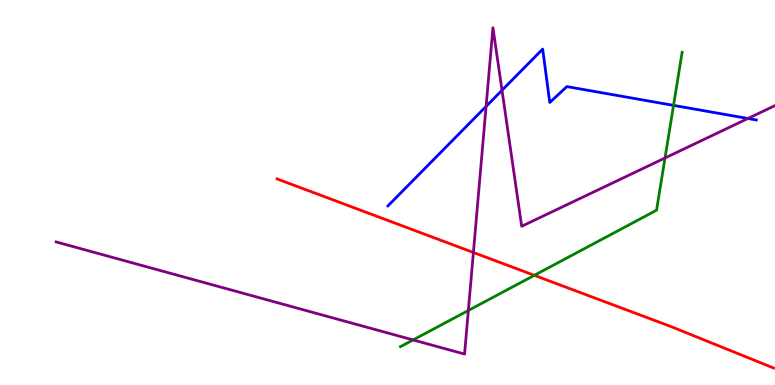[{'lines': ['blue', 'red'], 'intersections': []}, {'lines': ['green', 'red'], 'intersections': [{'x': 6.89, 'y': 2.85}]}, {'lines': ['purple', 'red'], 'intersections': [{'x': 6.11, 'y': 3.44}]}, {'lines': ['blue', 'green'], 'intersections': [{'x': 8.69, 'y': 7.26}]}, {'lines': ['blue', 'purple'], 'intersections': [{'x': 6.27, 'y': 7.24}, {'x': 6.48, 'y': 7.65}, {'x': 9.65, 'y': 6.92}]}, {'lines': ['green', 'purple'], 'intersections': [{'x': 5.33, 'y': 1.17}, {'x': 6.04, 'y': 1.94}, {'x': 8.58, 'y': 5.9}]}]